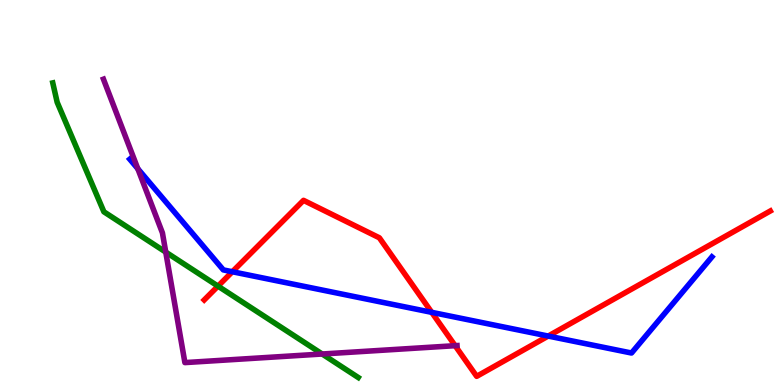[{'lines': ['blue', 'red'], 'intersections': [{'x': 3.0, 'y': 2.94}, {'x': 5.57, 'y': 1.89}, {'x': 7.07, 'y': 1.27}]}, {'lines': ['green', 'red'], 'intersections': [{'x': 2.81, 'y': 2.57}]}, {'lines': ['purple', 'red'], 'intersections': [{'x': 5.87, 'y': 1.02}]}, {'lines': ['blue', 'green'], 'intersections': []}, {'lines': ['blue', 'purple'], 'intersections': [{'x': 1.78, 'y': 5.62}]}, {'lines': ['green', 'purple'], 'intersections': [{'x': 2.14, 'y': 3.45}, {'x': 4.16, 'y': 0.805}]}]